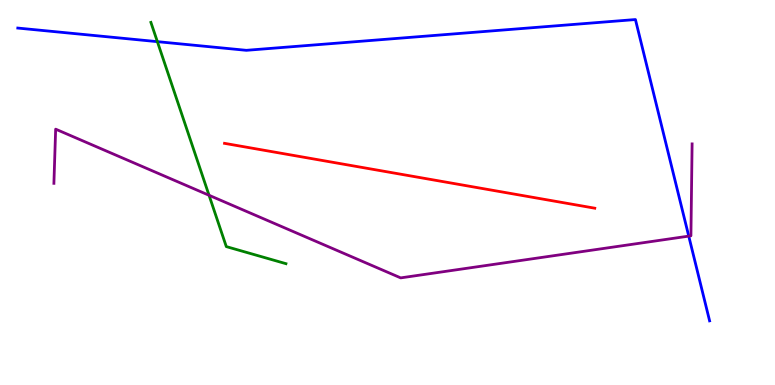[{'lines': ['blue', 'red'], 'intersections': []}, {'lines': ['green', 'red'], 'intersections': []}, {'lines': ['purple', 'red'], 'intersections': []}, {'lines': ['blue', 'green'], 'intersections': [{'x': 2.03, 'y': 8.92}]}, {'lines': ['blue', 'purple'], 'intersections': [{'x': 8.89, 'y': 3.87}]}, {'lines': ['green', 'purple'], 'intersections': [{'x': 2.7, 'y': 4.93}]}]